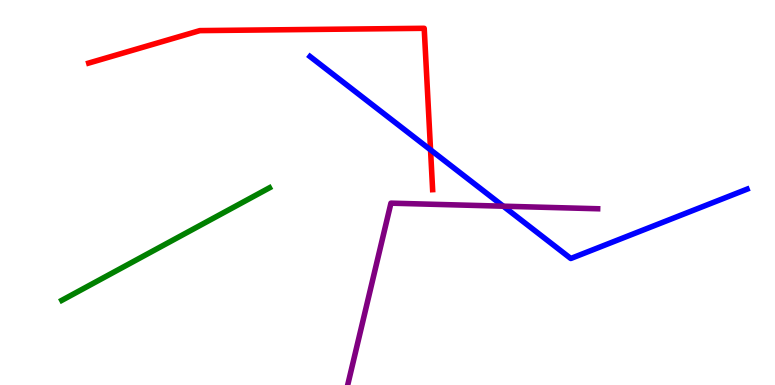[{'lines': ['blue', 'red'], 'intersections': [{'x': 5.56, 'y': 6.11}]}, {'lines': ['green', 'red'], 'intersections': []}, {'lines': ['purple', 'red'], 'intersections': []}, {'lines': ['blue', 'green'], 'intersections': []}, {'lines': ['blue', 'purple'], 'intersections': [{'x': 6.49, 'y': 4.64}]}, {'lines': ['green', 'purple'], 'intersections': []}]